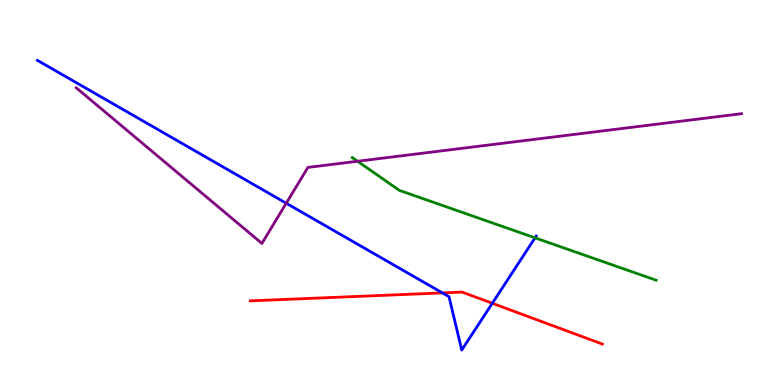[{'lines': ['blue', 'red'], 'intersections': [{'x': 5.71, 'y': 2.39}, {'x': 6.35, 'y': 2.12}]}, {'lines': ['green', 'red'], 'intersections': []}, {'lines': ['purple', 'red'], 'intersections': []}, {'lines': ['blue', 'green'], 'intersections': [{'x': 6.9, 'y': 3.82}]}, {'lines': ['blue', 'purple'], 'intersections': [{'x': 3.69, 'y': 4.72}]}, {'lines': ['green', 'purple'], 'intersections': [{'x': 4.61, 'y': 5.81}]}]